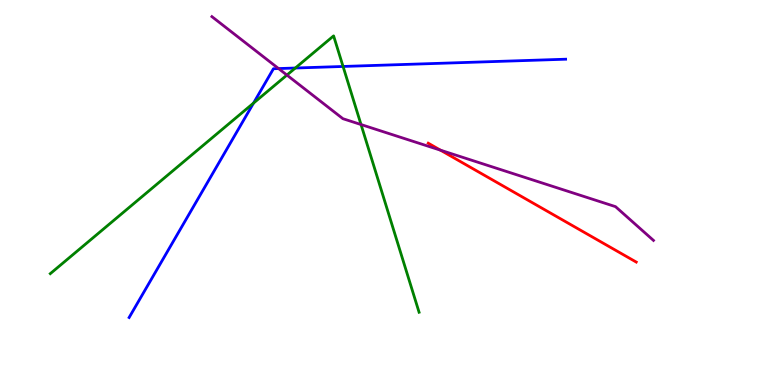[{'lines': ['blue', 'red'], 'intersections': []}, {'lines': ['green', 'red'], 'intersections': []}, {'lines': ['purple', 'red'], 'intersections': [{'x': 5.68, 'y': 6.1}]}, {'lines': ['blue', 'green'], 'intersections': [{'x': 3.27, 'y': 7.32}, {'x': 3.81, 'y': 8.23}, {'x': 4.43, 'y': 8.27}]}, {'lines': ['blue', 'purple'], 'intersections': [{'x': 3.59, 'y': 8.22}]}, {'lines': ['green', 'purple'], 'intersections': [{'x': 3.7, 'y': 8.05}, {'x': 4.66, 'y': 6.77}]}]